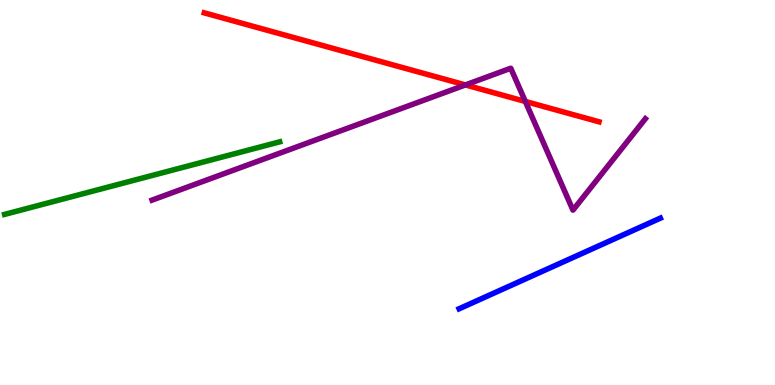[{'lines': ['blue', 'red'], 'intersections': []}, {'lines': ['green', 'red'], 'intersections': []}, {'lines': ['purple', 'red'], 'intersections': [{'x': 6.01, 'y': 7.79}, {'x': 6.78, 'y': 7.36}]}, {'lines': ['blue', 'green'], 'intersections': []}, {'lines': ['blue', 'purple'], 'intersections': []}, {'lines': ['green', 'purple'], 'intersections': []}]